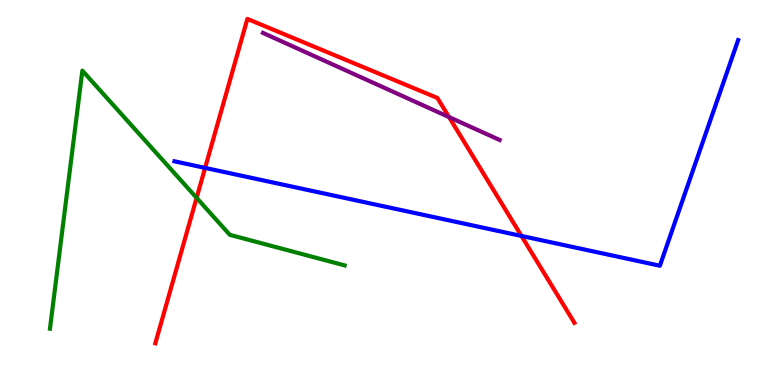[{'lines': ['blue', 'red'], 'intersections': [{'x': 2.65, 'y': 5.64}, {'x': 6.73, 'y': 3.87}]}, {'lines': ['green', 'red'], 'intersections': [{'x': 2.54, 'y': 4.86}]}, {'lines': ['purple', 'red'], 'intersections': [{'x': 5.79, 'y': 6.96}]}, {'lines': ['blue', 'green'], 'intersections': []}, {'lines': ['blue', 'purple'], 'intersections': []}, {'lines': ['green', 'purple'], 'intersections': []}]